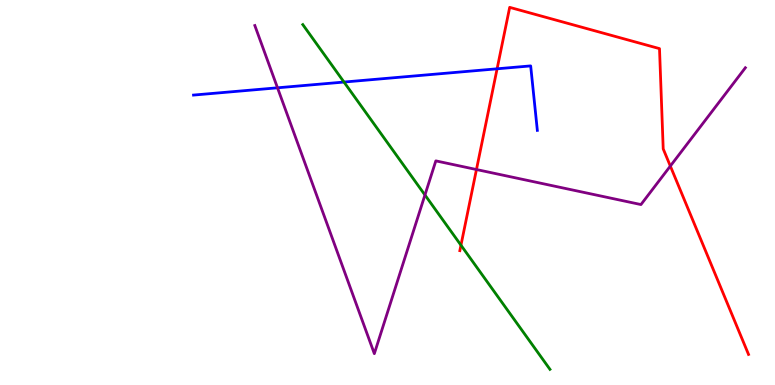[{'lines': ['blue', 'red'], 'intersections': [{'x': 6.41, 'y': 8.21}]}, {'lines': ['green', 'red'], 'intersections': [{'x': 5.95, 'y': 3.63}]}, {'lines': ['purple', 'red'], 'intersections': [{'x': 6.15, 'y': 5.6}, {'x': 8.65, 'y': 5.69}]}, {'lines': ['blue', 'green'], 'intersections': [{'x': 4.44, 'y': 7.87}]}, {'lines': ['blue', 'purple'], 'intersections': [{'x': 3.58, 'y': 7.72}]}, {'lines': ['green', 'purple'], 'intersections': [{'x': 5.48, 'y': 4.94}]}]